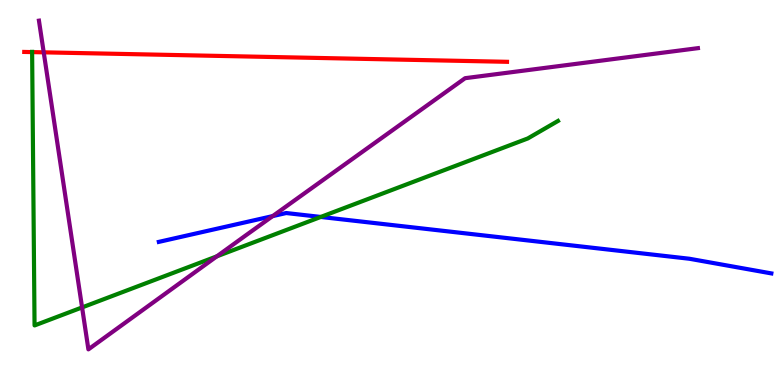[{'lines': ['blue', 'red'], 'intersections': []}, {'lines': ['green', 'red'], 'intersections': [{'x': 0.414, 'y': 8.65}]}, {'lines': ['purple', 'red'], 'intersections': [{'x': 0.564, 'y': 8.64}]}, {'lines': ['blue', 'green'], 'intersections': [{'x': 4.14, 'y': 4.36}]}, {'lines': ['blue', 'purple'], 'intersections': [{'x': 3.52, 'y': 4.39}]}, {'lines': ['green', 'purple'], 'intersections': [{'x': 1.06, 'y': 2.01}, {'x': 2.8, 'y': 3.34}]}]